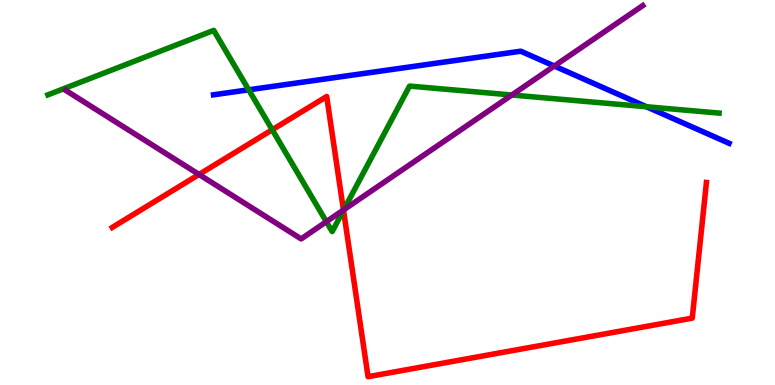[{'lines': ['blue', 'red'], 'intersections': []}, {'lines': ['green', 'red'], 'intersections': [{'x': 3.51, 'y': 6.63}, {'x': 4.43, 'y': 4.54}]}, {'lines': ['purple', 'red'], 'intersections': [{'x': 2.57, 'y': 5.47}, {'x': 4.43, 'y': 4.55}]}, {'lines': ['blue', 'green'], 'intersections': [{'x': 3.21, 'y': 7.67}, {'x': 8.34, 'y': 7.23}]}, {'lines': ['blue', 'purple'], 'intersections': [{'x': 7.15, 'y': 8.29}]}, {'lines': ['green', 'purple'], 'intersections': [{'x': 4.21, 'y': 4.24}, {'x': 4.44, 'y': 4.55}, {'x': 6.6, 'y': 7.53}]}]